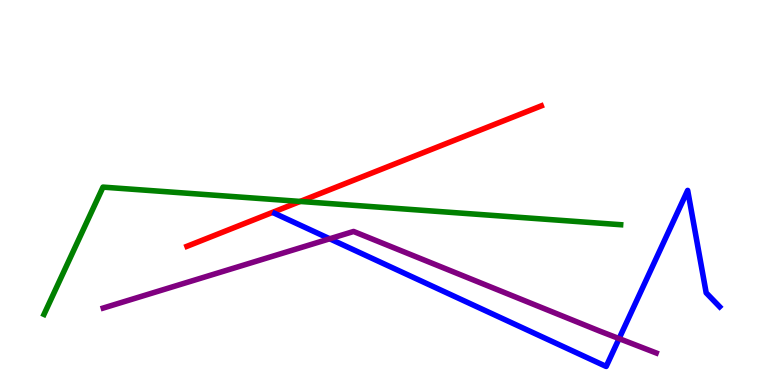[{'lines': ['blue', 'red'], 'intersections': []}, {'lines': ['green', 'red'], 'intersections': [{'x': 3.87, 'y': 4.77}]}, {'lines': ['purple', 'red'], 'intersections': []}, {'lines': ['blue', 'green'], 'intersections': []}, {'lines': ['blue', 'purple'], 'intersections': [{'x': 4.25, 'y': 3.8}, {'x': 7.99, 'y': 1.21}]}, {'lines': ['green', 'purple'], 'intersections': []}]